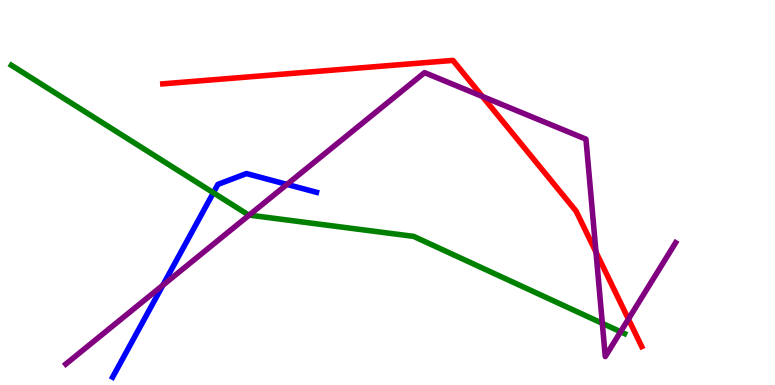[{'lines': ['blue', 'red'], 'intersections': []}, {'lines': ['green', 'red'], 'intersections': []}, {'lines': ['purple', 'red'], 'intersections': [{'x': 6.22, 'y': 7.49}, {'x': 7.69, 'y': 3.45}, {'x': 8.11, 'y': 1.71}]}, {'lines': ['blue', 'green'], 'intersections': [{'x': 2.75, 'y': 4.99}]}, {'lines': ['blue', 'purple'], 'intersections': [{'x': 2.1, 'y': 2.59}, {'x': 3.7, 'y': 5.21}]}, {'lines': ['green', 'purple'], 'intersections': [{'x': 3.22, 'y': 4.41}, {'x': 7.77, 'y': 1.6}, {'x': 8.01, 'y': 1.38}]}]